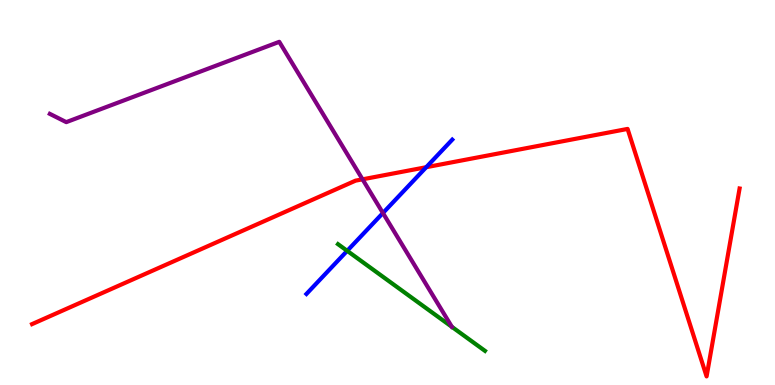[{'lines': ['blue', 'red'], 'intersections': [{'x': 5.5, 'y': 5.66}]}, {'lines': ['green', 'red'], 'intersections': []}, {'lines': ['purple', 'red'], 'intersections': [{'x': 4.68, 'y': 5.34}]}, {'lines': ['blue', 'green'], 'intersections': [{'x': 4.48, 'y': 3.48}]}, {'lines': ['blue', 'purple'], 'intersections': [{'x': 4.94, 'y': 4.47}]}, {'lines': ['green', 'purple'], 'intersections': []}]